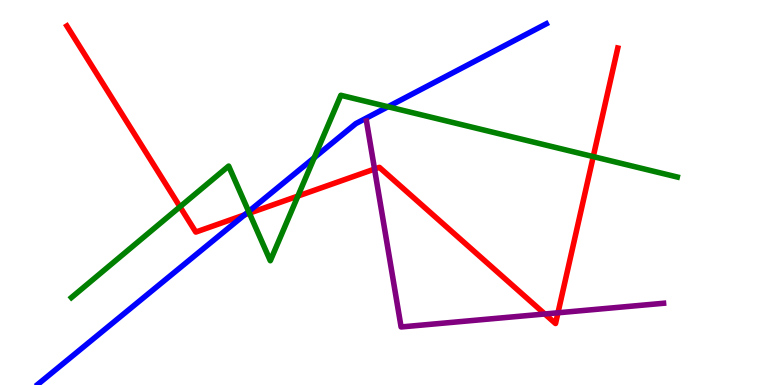[{'lines': ['blue', 'red'], 'intersections': [{'x': 3.15, 'y': 4.42}]}, {'lines': ['green', 'red'], 'intersections': [{'x': 2.32, 'y': 4.63}, {'x': 3.22, 'y': 4.46}, {'x': 3.84, 'y': 4.91}, {'x': 7.65, 'y': 5.93}]}, {'lines': ['purple', 'red'], 'intersections': [{'x': 4.83, 'y': 5.61}, {'x': 7.03, 'y': 1.84}, {'x': 7.2, 'y': 1.88}]}, {'lines': ['blue', 'green'], 'intersections': [{'x': 3.21, 'y': 4.51}, {'x': 4.05, 'y': 5.9}, {'x': 5.01, 'y': 7.23}]}, {'lines': ['blue', 'purple'], 'intersections': []}, {'lines': ['green', 'purple'], 'intersections': []}]